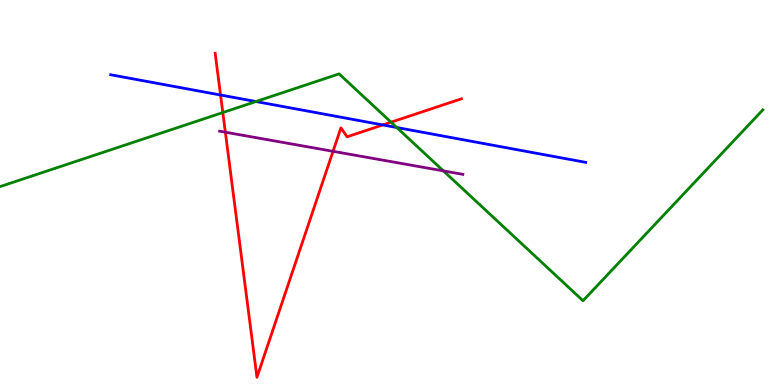[{'lines': ['blue', 'red'], 'intersections': [{'x': 2.85, 'y': 7.53}, {'x': 4.94, 'y': 6.75}]}, {'lines': ['green', 'red'], 'intersections': [{'x': 2.88, 'y': 7.08}, {'x': 5.05, 'y': 6.83}]}, {'lines': ['purple', 'red'], 'intersections': [{'x': 2.91, 'y': 6.57}, {'x': 4.3, 'y': 6.07}]}, {'lines': ['blue', 'green'], 'intersections': [{'x': 3.3, 'y': 7.36}, {'x': 5.12, 'y': 6.69}]}, {'lines': ['blue', 'purple'], 'intersections': []}, {'lines': ['green', 'purple'], 'intersections': [{'x': 5.72, 'y': 5.56}]}]